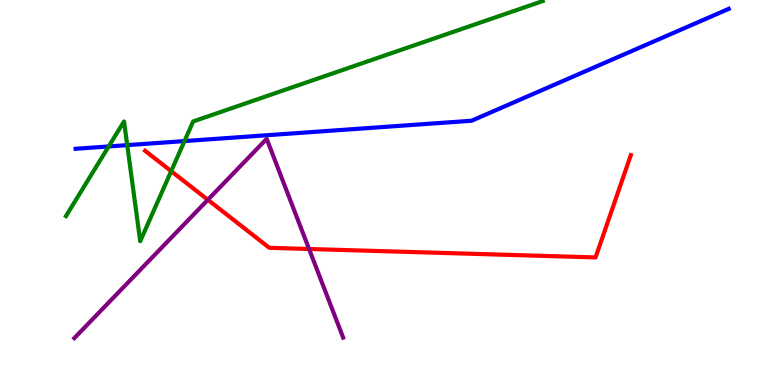[{'lines': ['blue', 'red'], 'intersections': []}, {'lines': ['green', 'red'], 'intersections': [{'x': 2.21, 'y': 5.55}]}, {'lines': ['purple', 'red'], 'intersections': [{'x': 2.68, 'y': 4.81}, {'x': 3.99, 'y': 3.53}]}, {'lines': ['blue', 'green'], 'intersections': [{'x': 1.4, 'y': 6.2}, {'x': 1.64, 'y': 6.23}, {'x': 2.38, 'y': 6.34}]}, {'lines': ['blue', 'purple'], 'intersections': []}, {'lines': ['green', 'purple'], 'intersections': []}]